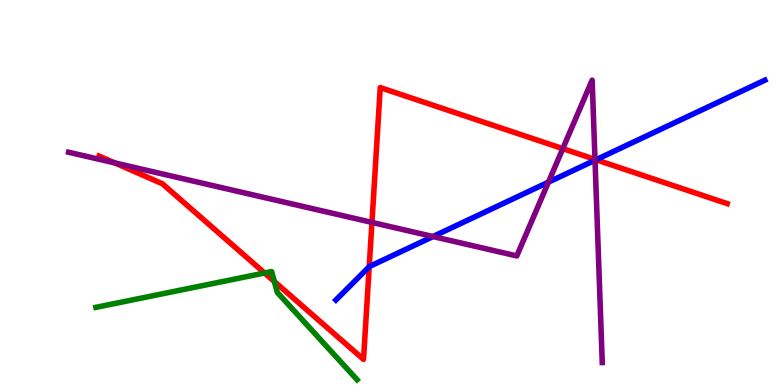[{'lines': ['blue', 'red'], 'intersections': [{'x': 4.76, 'y': 3.07}, {'x': 7.69, 'y': 5.85}]}, {'lines': ['green', 'red'], 'intersections': [{'x': 3.41, 'y': 2.91}, {'x': 3.54, 'y': 2.69}]}, {'lines': ['purple', 'red'], 'intersections': [{'x': 1.48, 'y': 5.77}, {'x': 4.8, 'y': 4.22}, {'x': 7.26, 'y': 6.14}, {'x': 7.68, 'y': 5.86}]}, {'lines': ['blue', 'green'], 'intersections': []}, {'lines': ['blue', 'purple'], 'intersections': [{'x': 5.59, 'y': 3.86}, {'x': 7.08, 'y': 5.27}, {'x': 7.68, 'y': 5.84}]}, {'lines': ['green', 'purple'], 'intersections': []}]